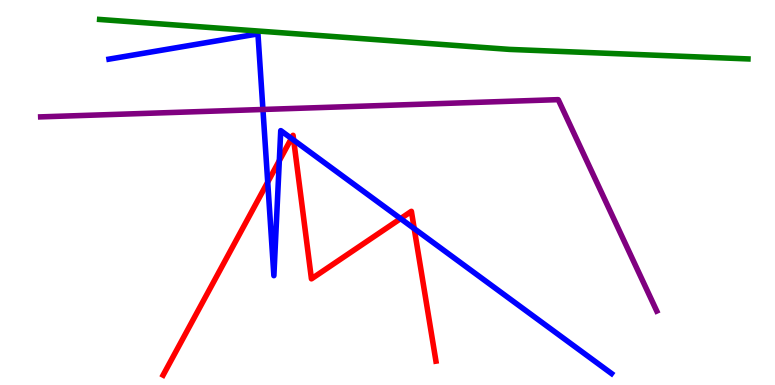[{'lines': ['blue', 'red'], 'intersections': [{'x': 3.45, 'y': 5.27}, {'x': 3.6, 'y': 5.83}, {'x': 3.76, 'y': 6.4}, {'x': 3.79, 'y': 6.36}, {'x': 5.17, 'y': 4.32}, {'x': 5.34, 'y': 4.06}]}, {'lines': ['green', 'red'], 'intersections': []}, {'lines': ['purple', 'red'], 'intersections': []}, {'lines': ['blue', 'green'], 'intersections': []}, {'lines': ['blue', 'purple'], 'intersections': [{'x': 3.39, 'y': 7.16}]}, {'lines': ['green', 'purple'], 'intersections': []}]